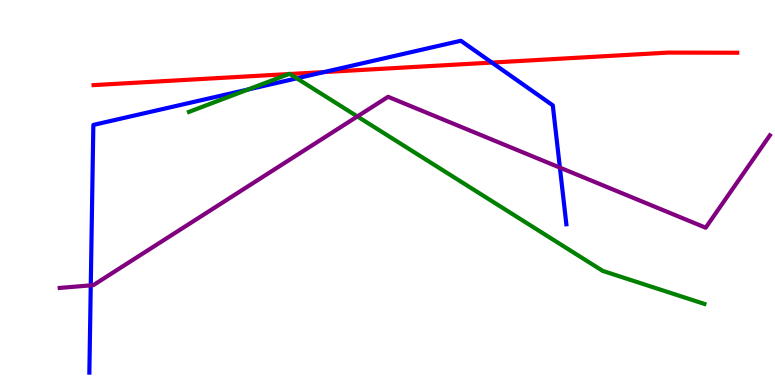[{'lines': ['blue', 'red'], 'intersections': [{'x': 4.18, 'y': 8.13}, {'x': 6.35, 'y': 8.37}]}, {'lines': ['green', 'red'], 'intersections': [{'x': 3.73, 'y': 8.08}, {'x': 3.74, 'y': 8.08}]}, {'lines': ['purple', 'red'], 'intersections': []}, {'lines': ['blue', 'green'], 'intersections': [{'x': 3.2, 'y': 7.68}, {'x': 3.83, 'y': 7.97}]}, {'lines': ['blue', 'purple'], 'intersections': [{'x': 1.17, 'y': 2.59}, {'x': 7.22, 'y': 5.65}]}, {'lines': ['green', 'purple'], 'intersections': [{'x': 4.61, 'y': 6.98}]}]